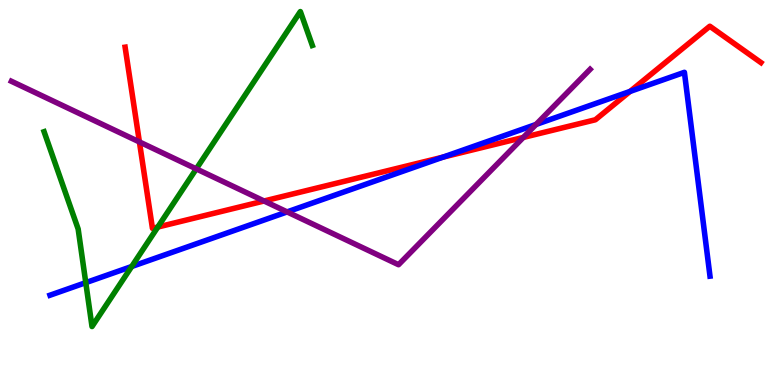[{'lines': ['blue', 'red'], 'intersections': [{'x': 5.72, 'y': 5.92}, {'x': 8.13, 'y': 7.63}]}, {'lines': ['green', 'red'], 'intersections': [{'x': 2.04, 'y': 4.1}]}, {'lines': ['purple', 'red'], 'intersections': [{'x': 1.8, 'y': 6.31}, {'x': 3.41, 'y': 4.78}, {'x': 6.75, 'y': 6.43}]}, {'lines': ['blue', 'green'], 'intersections': [{'x': 1.11, 'y': 2.66}, {'x': 1.7, 'y': 3.08}]}, {'lines': ['blue', 'purple'], 'intersections': [{'x': 3.7, 'y': 4.5}, {'x': 6.92, 'y': 6.77}]}, {'lines': ['green', 'purple'], 'intersections': [{'x': 2.53, 'y': 5.61}]}]